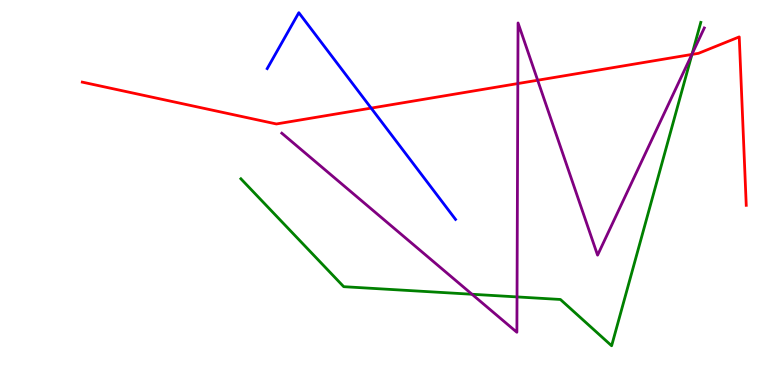[{'lines': ['blue', 'red'], 'intersections': [{'x': 4.79, 'y': 7.19}]}, {'lines': ['green', 'red'], 'intersections': [{'x': 8.93, 'y': 8.59}]}, {'lines': ['purple', 'red'], 'intersections': [{'x': 6.68, 'y': 7.83}, {'x': 6.94, 'y': 7.92}, {'x': 8.93, 'y': 8.59}]}, {'lines': ['blue', 'green'], 'intersections': []}, {'lines': ['blue', 'purple'], 'intersections': []}, {'lines': ['green', 'purple'], 'intersections': [{'x': 6.09, 'y': 2.36}, {'x': 6.67, 'y': 2.29}, {'x': 8.93, 'y': 8.6}]}]